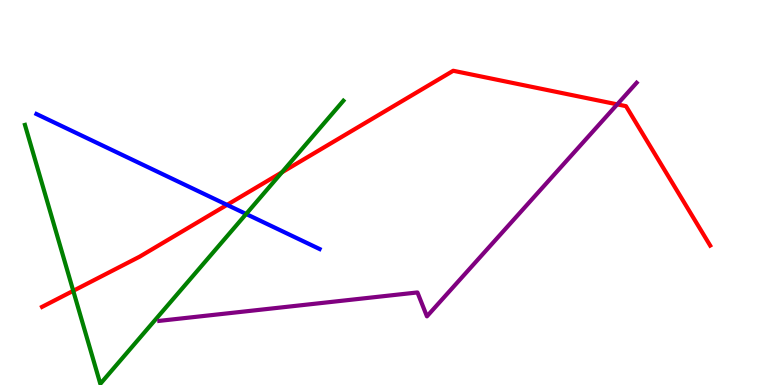[{'lines': ['blue', 'red'], 'intersections': [{'x': 2.93, 'y': 4.68}]}, {'lines': ['green', 'red'], 'intersections': [{'x': 0.945, 'y': 2.45}, {'x': 3.64, 'y': 5.52}]}, {'lines': ['purple', 'red'], 'intersections': [{'x': 7.96, 'y': 7.29}]}, {'lines': ['blue', 'green'], 'intersections': [{'x': 3.18, 'y': 4.44}]}, {'lines': ['blue', 'purple'], 'intersections': []}, {'lines': ['green', 'purple'], 'intersections': []}]